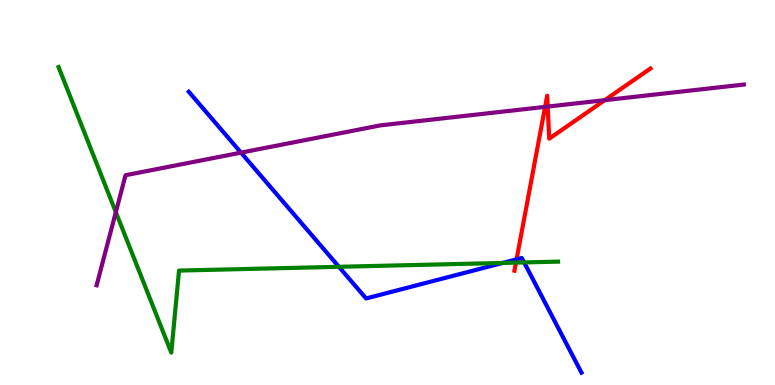[{'lines': ['blue', 'red'], 'intersections': [{'x': 6.67, 'y': 3.26}]}, {'lines': ['green', 'red'], 'intersections': [{'x': 6.66, 'y': 3.18}]}, {'lines': ['purple', 'red'], 'intersections': [{'x': 7.03, 'y': 7.22}, {'x': 7.07, 'y': 7.23}, {'x': 7.8, 'y': 7.4}]}, {'lines': ['blue', 'green'], 'intersections': [{'x': 4.37, 'y': 3.07}, {'x': 6.49, 'y': 3.17}, {'x': 6.76, 'y': 3.18}]}, {'lines': ['blue', 'purple'], 'intersections': [{'x': 3.11, 'y': 6.04}]}, {'lines': ['green', 'purple'], 'intersections': [{'x': 1.49, 'y': 4.49}]}]